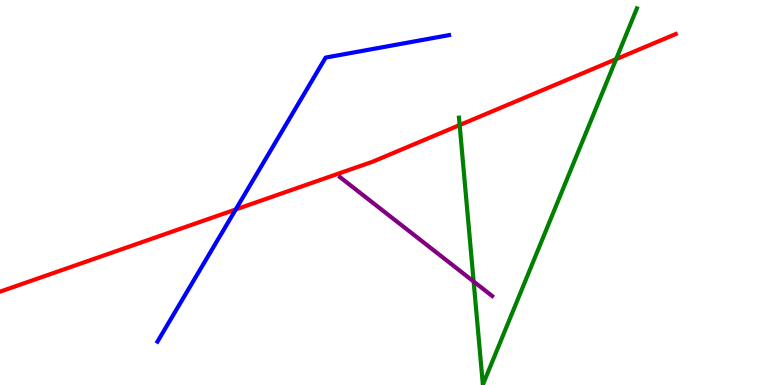[{'lines': ['blue', 'red'], 'intersections': [{'x': 3.04, 'y': 4.56}]}, {'lines': ['green', 'red'], 'intersections': [{'x': 5.93, 'y': 6.75}, {'x': 7.95, 'y': 8.46}]}, {'lines': ['purple', 'red'], 'intersections': []}, {'lines': ['blue', 'green'], 'intersections': []}, {'lines': ['blue', 'purple'], 'intersections': []}, {'lines': ['green', 'purple'], 'intersections': [{'x': 6.11, 'y': 2.69}]}]